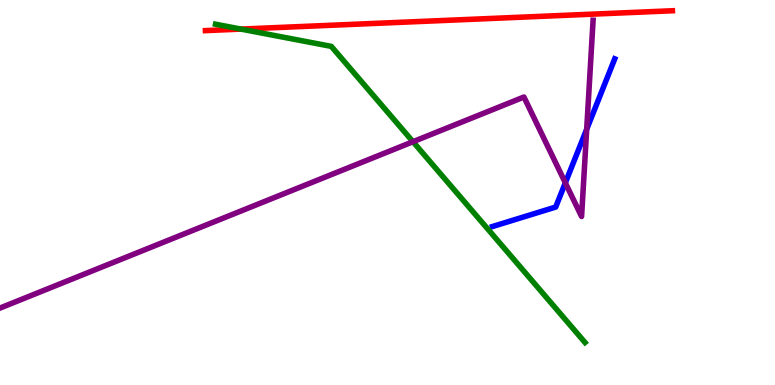[{'lines': ['blue', 'red'], 'intersections': []}, {'lines': ['green', 'red'], 'intersections': [{'x': 3.11, 'y': 9.24}]}, {'lines': ['purple', 'red'], 'intersections': []}, {'lines': ['blue', 'green'], 'intersections': []}, {'lines': ['blue', 'purple'], 'intersections': [{'x': 7.29, 'y': 5.25}, {'x': 7.57, 'y': 6.64}]}, {'lines': ['green', 'purple'], 'intersections': [{'x': 5.33, 'y': 6.32}]}]